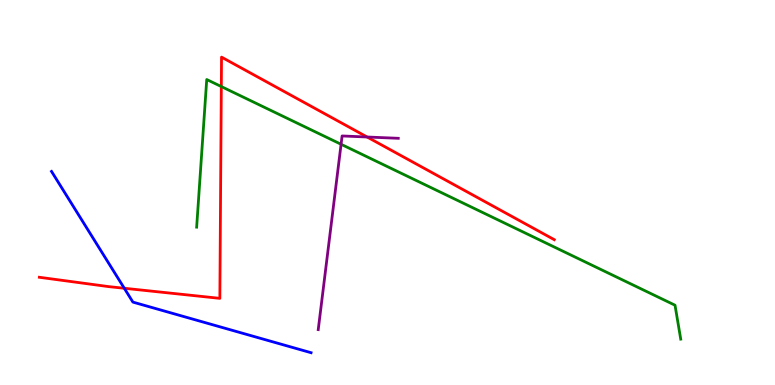[{'lines': ['blue', 'red'], 'intersections': [{'x': 1.6, 'y': 2.51}]}, {'lines': ['green', 'red'], 'intersections': [{'x': 2.86, 'y': 7.75}]}, {'lines': ['purple', 'red'], 'intersections': [{'x': 4.74, 'y': 6.44}]}, {'lines': ['blue', 'green'], 'intersections': []}, {'lines': ['blue', 'purple'], 'intersections': []}, {'lines': ['green', 'purple'], 'intersections': [{'x': 4.4, 'y': 6.25}]}]